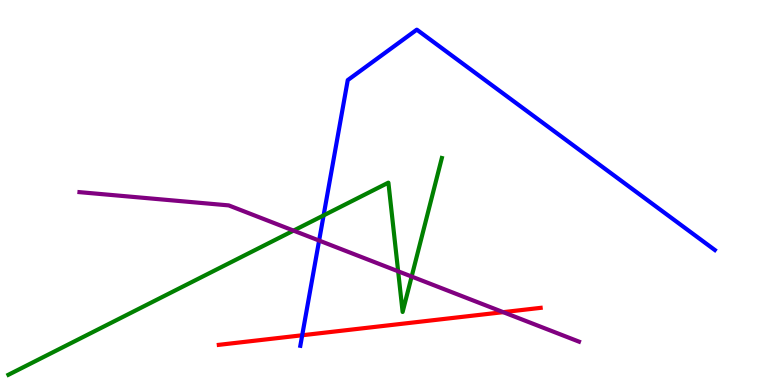[{'lines': ['blue', 'red'], 'intersections': [{'x': 3.9, 'y': 1.29}]}, {'lines': ['green', 'red'], 'intersections': []}, {'lines': ['purple', 'red'], 'intersections': [{'x': 6.49, 'y': 1.89}]}, {'lines': ['blue', 'green'], 'intersections': [{'x': 4.18, 'y': 4.41}]}, {'lines': ['blue', 'purple'], 'intersections': [{'x': 4.12, 'y': 3.75}]}, {'lines': ['green', 'purple'], 'intersections': [{'x': 3.79, 'y': 4.01}, {'x': 5.14, 'y': 2.95}, {'x': 5.31, 'y': 2.82}]}]